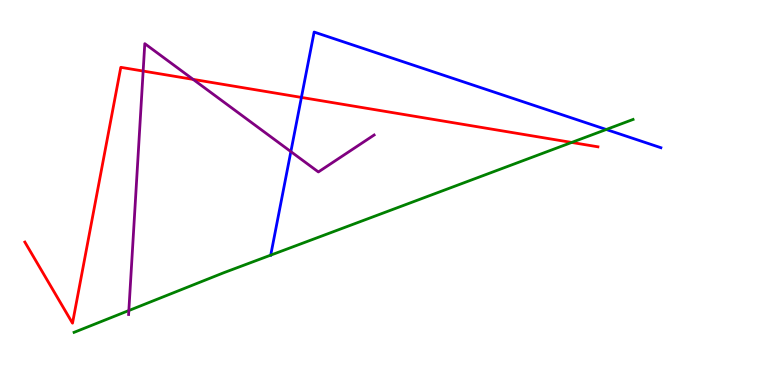[{'lines': ['blue', 'red'], 'intersections': [{'x': 3.89, 'y': 7.47}]}, {'lines': ['green', 'red'], 'intersections': [{'x': 7.38, 'y': 6.3}]}, {'lines': ['purple', 'red'], 'intersections': [{'x': 1.85, 'y': 8.15}, {'x': 2.49, 'y': 7.94}]}, {'lines': ['blue', 'green'], 'intersections': [{'x': 3.49, 'y': 3.37}, {'x': 7.82, 'y': 6.64}]}, {'lines': ['blue', 'purple'], 'intersections': [{'x': 3.75, 'y': 6.06}]}, {'lines': ['green', 'purple'], 'intersections': [{'x': 1.66, 'y': 1.93}]}]